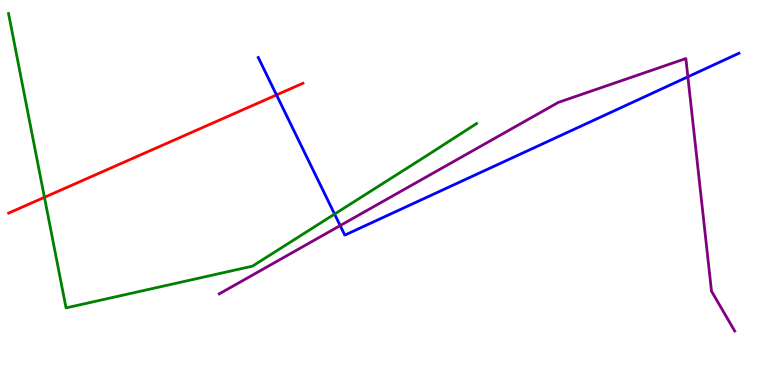[{'lines': ['blue', 'red'], 'intersections': [{'x': 3.57, 'y': 7.53}]}, {'lines': ['green', 'red'], 'intersections': [{'x': 0.573, 'y': 4.88}]}, {'lines': ['purple', 'red'], 'intersections': []}, {'lines': ['blue', 'green'], 'intersections': [{'x': 4.32, 'y': 4.44}]}, {'lines': ['blue', 'purple'], 'intersections': [{'x': 4.39, 'y': 4.14}, {'x': 8.88, 'y': 8.0}]}, {'lines': ['green', 'purple'], 'intersections': []}]